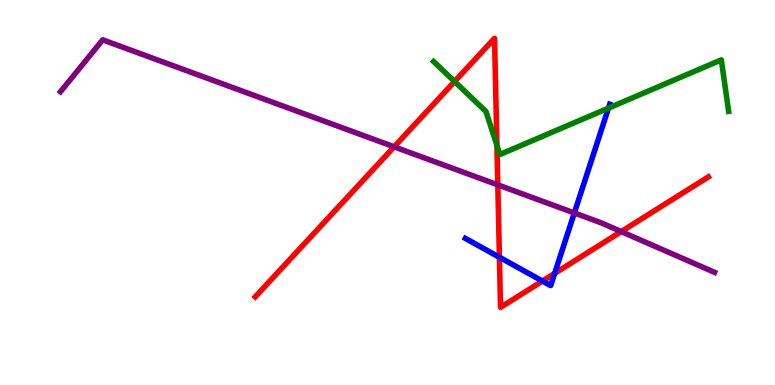[{'lines': ['blue', 'red'], 'intersections': [{'x': 6.44, 'y': 3.32}, {'x': 7.0, 'y': 2.7}, {'x': 7.16, 'y': 2.9}]}, {'lines': ['green', 'red'], 'intersections': [{'x': 5.87, 'y': 7.88}, {'x': 6.41, 'y': 6.22}]}, {'lines': ['purple', 'red'], 'intersections': [{'x': 5.09, 'y': 6.19}, {'x': 6.42, 'y': 5.2}, {'x': 8.02, 'y': 3.98}]}, {'lines': ['blue', 'green'], 'intersections': [{'x': 7.85, 'y': 7.19}]}, {'lines': ['blue', 'purple'], 'intersections': [{'x': 7.41, 'y': 4.47}]}, {'lines': ['green', 'purple'], 'intersections': []}]